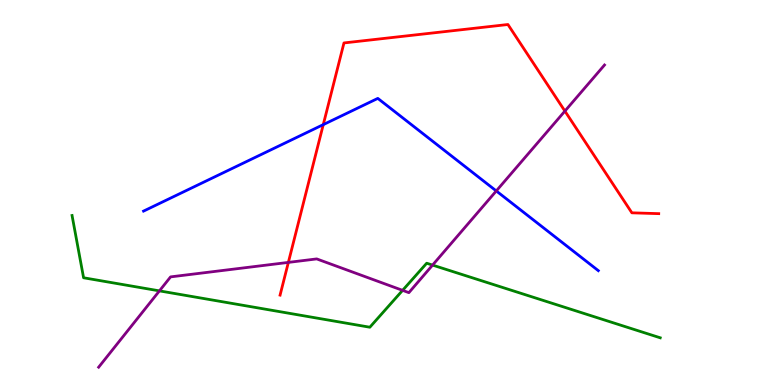[{'lines': ['blue', 'red'], 'intersections': [{'x': 4.17, 'y': 6.76}]}, {'lines': ['green', 'red'], 'intersections': []}, {'lines': ['purple', 'red'], 'intersections': [{'x': 3.72, 'y': 3.18}, {'x': 7.29, 'y': 7.11}]}, {'lines': ['blue', 'green'], 'intersections': []}, {'lines': ['blue', 'purple'], 'intersections': [{'x': 6.4, 'y': 5.04}]}, {'lines': ['green', 'purple'], 'intersections': [{'x': 2.06, 'y': 2.44}, {'x': 5.19, 'y': 2.46}, {'x': 5.58, 'y': 3.11}]}]